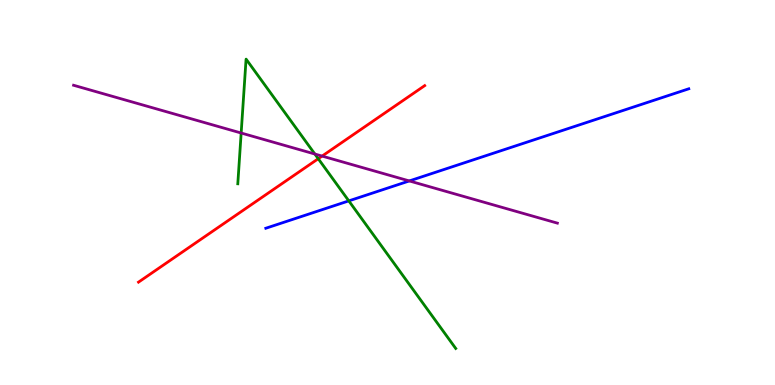[{'lines': ['blue', 'red'], 'intersections': []}, {'lines': ['green', 'red'], 'intersections': [{'x': 4.11, 'y': 5.88}]}, {'lines': ['purple', 'red'], 'intersections': [{'x': 4.16, 'y': 5.95}]}, {'lines': ['blue', 'green'], 'intersections': [{'x': 4.5, 'y': 4.78}]}, {'lines': ['blue', 'purple'], 'intersections': [{'x': 5.28, 'y': 5.3}]}, {'lines': ['green', 'purple'], 'intersections': [{'x': 3.11, 'y': 6.54}, {'x': 4.06, 'y': 6.0}]}]